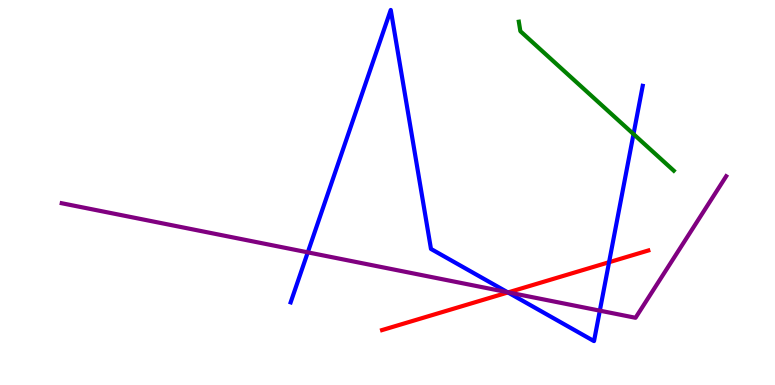[{'lines': ['blue', 'red'], 'intersections': [{'x': 6.55, 'y': 2.4}, {'x': 7.86, 'y': 3.19}]}, {'lines': ['green', 'red'], 'intersections': []}, {'lines': ['purple', 'red'], 'intersections': [{'x': 6.56, 'y': 2.41}]}, {'lines': ['blue', 'green'], 'intersections': [{'x': 8.17, 'y': 6.52}]}, {'lines': ['blue', 'purple'], 'intersections': [{'x': 3.97, 'y': 3.45}, {'x': 6.55, 'y': 2.41}, {'x': 7.74, 'y': 1.93}]}, {'lines': ['green', 'purple'], 'intersections': []}]